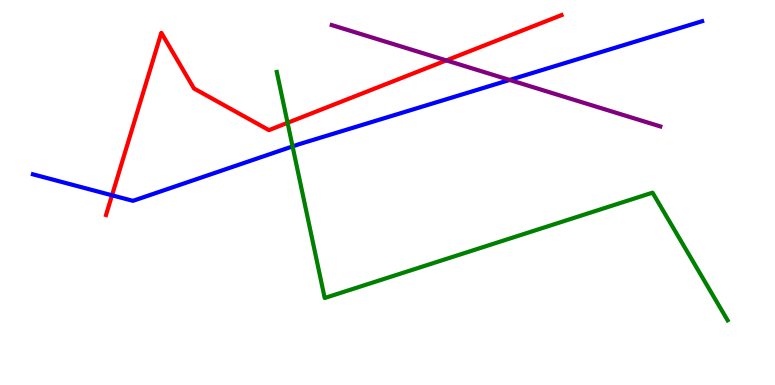[{'lines': ['blue', 'red'], 'intersections': [{'x': 1.45, 'y': 4.93}]}, {'lines': ['green', 'red'], 'intersections': [{'x': 3.71, 'y': 6.81}]}, {'lines': ['purple', 'red'], 'intersections': [{'x': 5.76, 'y': 8.43}]}, {'lines': ['blue', 'green'], 'intersections': [{'x': 3.78, 'y': 6.2}]}, {'lines': ['blue', 'purple'], 'intersections': [{'x': 6.58, 'y': 7.92}]}, {'lines': ['green', 'purple'], 'intersections': []}]